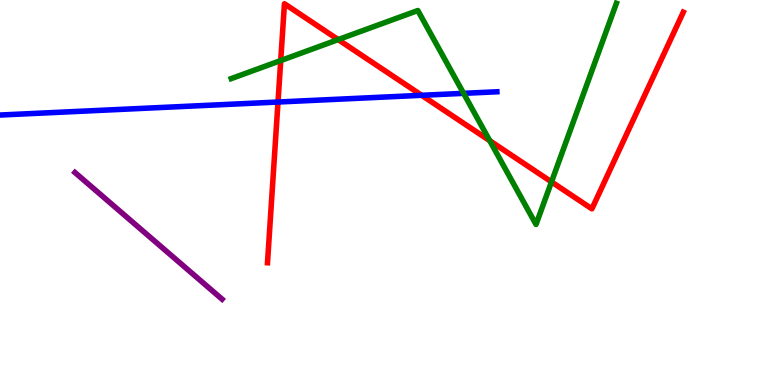[{'lines': ['blue', 'red'], 'intersections': [{'x': 3.59, 'y': 7.35}, {'x': 5.44, 'y': 7.52}]}, {'lines': ['green', 'red'], 'intersections': [{'x': 3.62, 'y': 8.43}, {'x': 4.36, 'y': 8.97}, {'x': 6.32, 'y': 6.35}, {'x': 7.12, 'y': 5.28}]}, {'lines': ['purple', 'red'], 'intersections': []}, {'lines': ['blue', 'green'], 'intersections': [{'x': 5.98, 'y': 7.58}]}, {'lines': ['blue', 'purple'], 'intersections': []}, {'lines': ['green', 'purple'], 'intersections': []}]